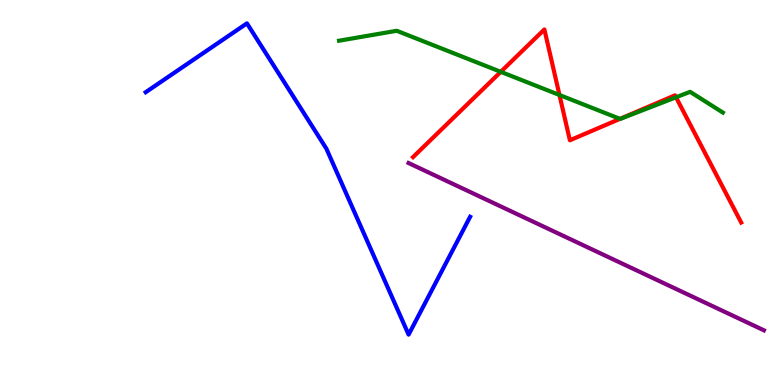[{'lines': ['blue', 'red'], 'intersections': []}, {'lines': ['green', 'red'], 'intersections': [{'x': 6.46, 'y': 8.13}, {'x': 7.22, 'y': 7.53}, {'x': 8.0, 'y': 6.91}, {'x': 8.72, 'y': 7.47}]}, {'lines': ['purple', 'red'], 'intersections': []}, {'lines': ['blue', 'green'], 'intersections': []}, {'lines': ['blue', 'purple'], 'intersections': []}, {'lines': ['green', 'purple'], 'intersections': []}]